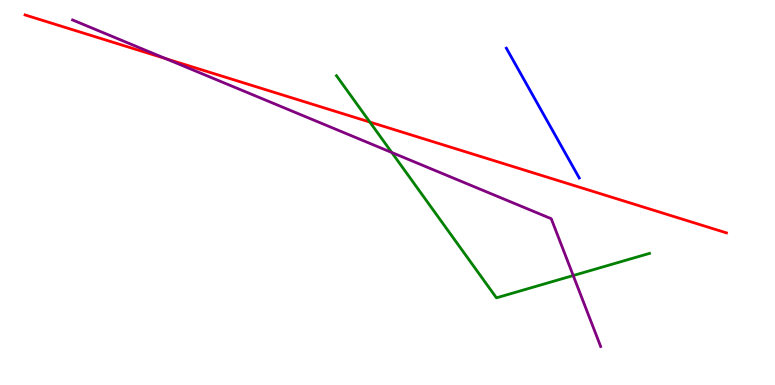[{'lines': ['blue', 'red'], 'intersections': []}, {'lines': ['green', 'red'], 'intersections': [{'x': 4.77, 'y': 6.83}]}, {'lines': ['purple', 'red'], 'intersections': [{'x': 2.14, 'y': 8.48}]}, {'lines': ['blue', 'green'], 'intersections': []}, {'lines': ['blue', 'purple'], 'intersections': []}, {'lines': ['green', 'purple'], 'intersections': [{'x': 5.06, 'y': 6.04}, {'x': 7.4, 'y': 2.84}]}]